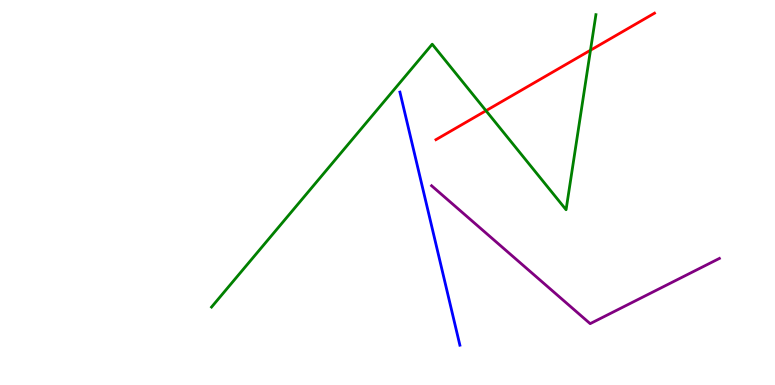[{'lines': ['blue', 'red'], 'intersections': []}, {'lines': ['green', 'red'], 'intersections': [{'x': 6.27, 'y': 7.12}, {'x': 7.62, 'y': 8.7}]}, {'lines': ['purple', 'red'], 'intersections': []}, {'lines': ['blue', 'green'], 'intersections': []}, {'lines': ['blue', 'purple'], 'intersections': []}, {'lines': ['green', 'purple'], 'intersections': []}]